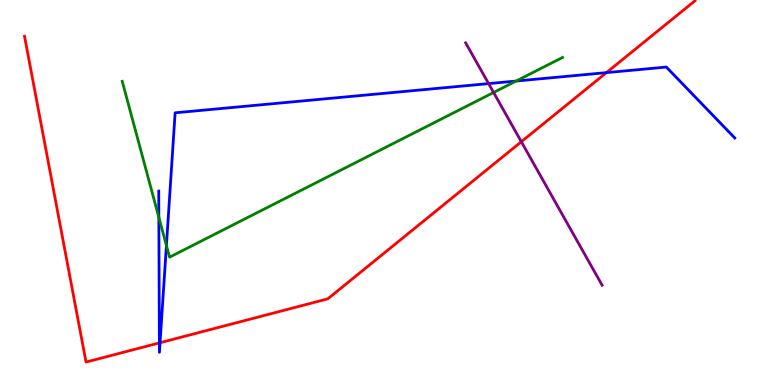[{'lines': ['blue', 'red'], 'intersections': [{'x': 2.06, 'y': 1.09}, {'x': 2.07, 'y': 1.1}, {'x': 7.82, 'y': 8.11}]}, {'lines': ['green', 'red'], 'intersections': []}, {'lines': ['purple', 'red'], 'intersections': [{'x': 6.73, 'y': 6.32}]}, {'lines': ['blue', 'green'], 'intersections': [{'x': 2.05, 'y': 4.35}, {'x': 2.15, 'y': 3.62}, {'x': 6.66, 'y': 7.89}]}, {'lines': ['blue', 'purple'], 'intersections': [{'x': 6.3, 'y': 7.83}]}, {'lines': ['green', 'purple'], 'intersections': [{'x': 6.37, 'y': 7.6}]}]